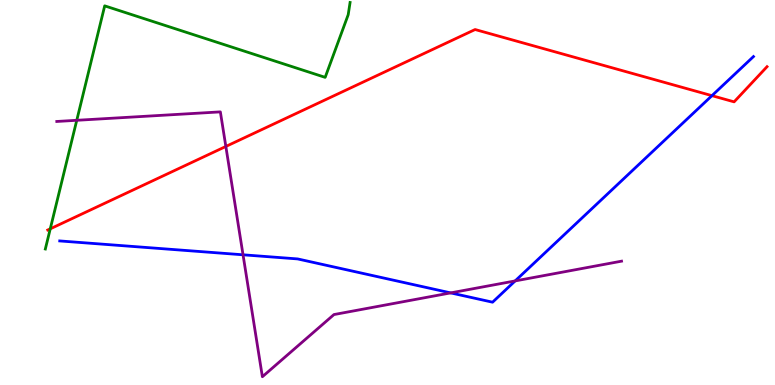[{'lines': ['blue', 'red'], 'intersections': [{'x': 9.19, 'y': 7.52}]}, {'lines': ['green', 'red'], 'intersections': [{'x': 0.649, 'y': 4.06}]}, {'lines': ['purple', 'red'], 'intersections': [{'x': 2.91, 'y': 6.2}]}, {'lines': ['blue', 'green'], 'intersections': []}, {'lines': ['blue', 'purple'], 'intersections': [{'x': 3.14, 'y': 3.38}, {'x': 5.82, 'y': 2.39}, {'x': 6.65, 'y': 2.7}]}, {'lines': ['green', 'purple'], 'intersections': [{'x': 0.99, 'y': 6.88}]}]